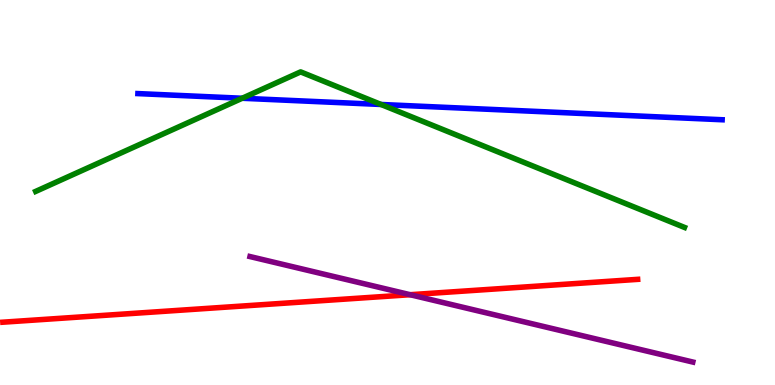[{'lines': ['blue', 'red'], 'intersections': []}, {'lines': ['green', 'red'], 'intersections': []}, {'lines': ['purple', 'red'], 'intersections': [{'x': 5.29, 'y': 2.35}]}, {'lines': ['blue', 'green'], 'intersections': [{'x': 3.12, 'y': 7.45}, {'x': 4.92, 'y': 7.29}]}, {'lines': ['blue', 'purple'], 'intersections': []}, {'lines': ['green', 'purple'], 'intersections': []}]